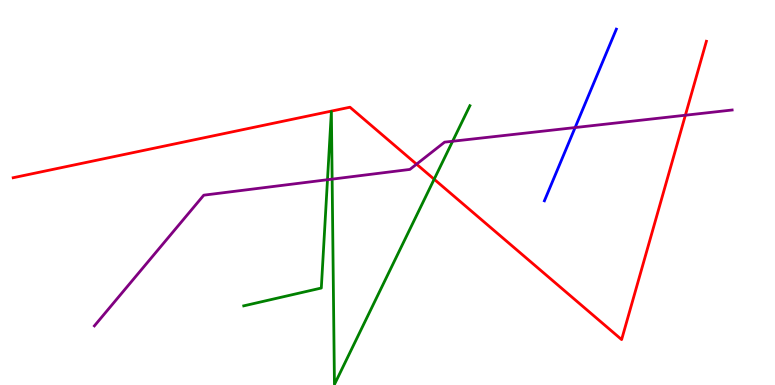[{'lines': ['blue', 'red'], 'intersections': []}, {'lines': ['green', 'red'], 'intersections': [{'x': 5.6, 'y': 5.34}]}, {'lines': ['purple', 'red'], 'intersections': [{'x': 5.37, 'y': 5.74}, {'x': 8.84, 'y': 7.01}]}, {'lines': ['blue', 'green'], 'intersections': []}, {'lines': ['blue', 'purple'], 'intersections': [{'x': 7.42, 'y': 6.69}]}, {'lines': ['green', 'purple'], 'intersections': [{'x': 4.23, 'y': 5.33}, {'x': 4.29, 'y': 5.35}, {'x': 5.84, 'y': 6.33}]}]